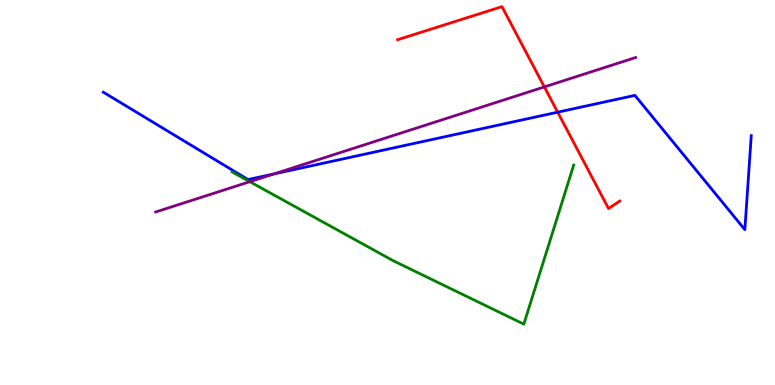[{'lines': ['blue', 'red'], 'intersections': [{'x': 7.2, 'y': 7.09}]}, {'lines': ['green', 'red'], 'intersections': []}, {'lines': ['purple', 'red'], 'intersections': [{'x': 7.02, 'y': 7.74}]}, {'lines': ['blue', 'green'], 'intersections': []}, {'lines': ['blue', 'purple'], 'intersections': [{'x': 3.53, 'y': 5.48}]}, {'lines': ['green', 'purple'], 'intersections': [{'x': 3.22, 'y': 5.28}]}]